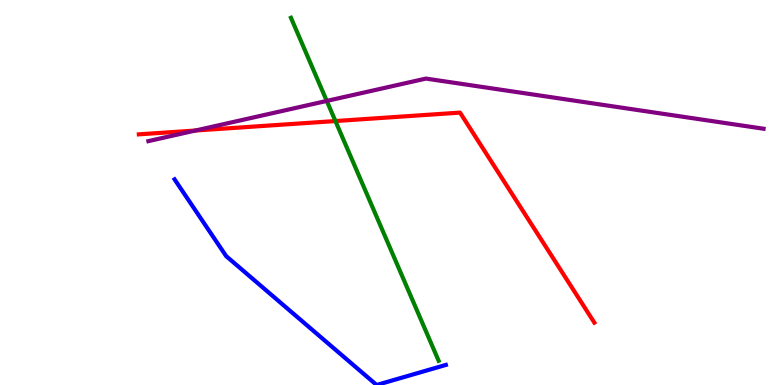[{'lines': ['blue', 'red'], 'intersections': []}, {'lines': ['green', 'red'], 'intersections': [{'x': 4.33, 'y': 6.86}]}, {'lines': ['purple', 'red'], 'intersections': [{'x': 2.52, 'y': 6.61}]}, {'lines': ['blue', 'green'], 'intersections': []}, {'lines': ['blue', 'purple'], 'intersections': []}, {'lines': ['green', 'purple'], 'intersections': [{'x': 4.22, 'y': 7.38}]}]